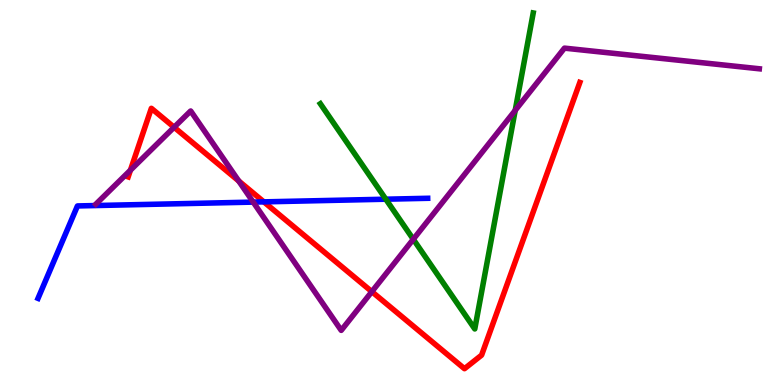[{'lines': ['blue', 'red'], 'intersections': [{'x': 3.4, 'y': 4.76}]}, {'lines': ['green', 'red'], 'intersections': []}, {'lines': ['purple', 'red'], 'intersections': [{'x': 1.68, 'y': 5.58}, {'x': 2.25, 'y': 6.69}, {'x': 3.08, 'y': 5.3}, {'x': 4.8, 'y': 2.42}]}, {'lines': ['blue', 'green'], 'intersections': [{'x': 4.98, 'y': 4.83}]}, {'lines': ['blue', 'purple'], 'intersections': [{'x': 3.27, 'y': 4.75}]}, {'lines': ['green', 'purple'], 'intersections': [{'x': 5.33, 'y': 3.79}, {'x': 6.65, 'y': 7.13}]}]